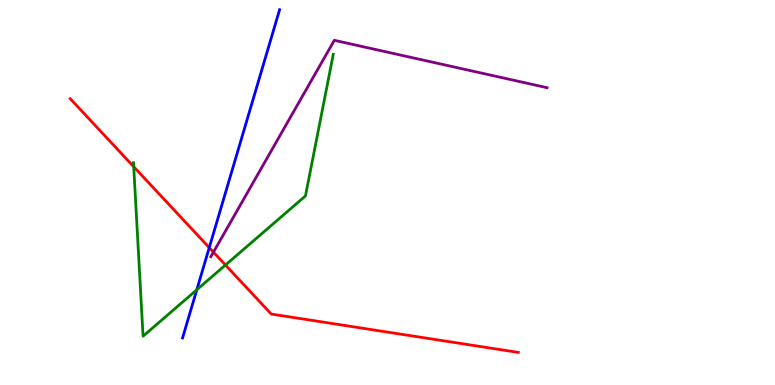[{'lines': ['blue', 'red'], 'intersections': [{'x': 2.7, 'y': 3.57}]}, {'lines': ['green', 'red'], 'intersections': [{'x': 1.73, 'y': 5.67}, {'x': 2.91, 'y': 3.12}]}, {'lines': ['purple', 'red'], 'intersections': [{'x': 2.75, 'y': 3.45}]}, {'lines': ['blue', 'green'], 'intersections': [{'x': 2.54, 'y': 2.47}]}, {'lines': ['blue', 'purple'], 'intersections': []}, {'lines': ['green', 'purple'], 'intersections': []}]